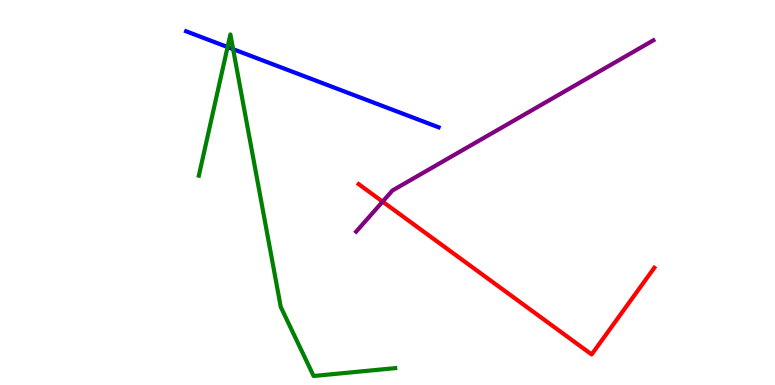[{'lines': ['blue', 'red'], 'intersections': []}, {'lines': ['green', 'red'], 'intersections': []}, {'lines': ['purple', 'red'], 'intersections': [{'x': 4.94, 'y': 4.76}]}, {'lines': ['blue', 'green'], 'intersections': [{'x': 2.94, 'y': 8.78}, {'x': 3.01, 'y': 8.72}]}, {'lines': ['blue', 'purple'], 'intersections': []}, {'lines': ['green', 'purple'], 'intersections': []}]